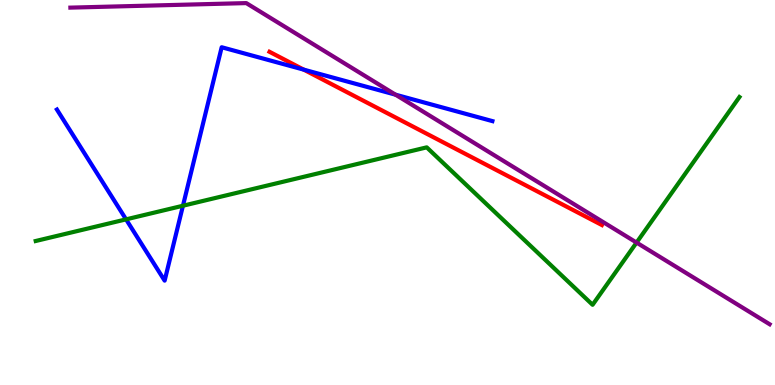[{'lines': ['blue', 'red'], 'intersections': [{'x': 3.92, 'y': 8.19}]}, {'lines': ['green', 'red'], 'intersections': []}, {'lines': ['purple', 'red'], 'intersections': []}, {'lines': ['blue', 'green'], 'intersections': [{'x': 1.63, 'y': 4.3}, {'x': 2.36, 'y': 4.66}]}, {'lines': ['blue', 'purple'], 'intersections': [{'x': 5.1, 'y': 7.54}]}, {'lines': ['green', 'purple'], 'intersections': [{'x': 8.21, 'y': 3.7}]}]